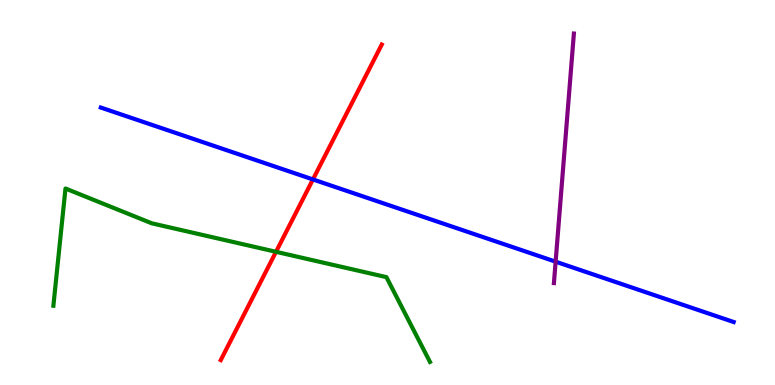[{'lines': ['blue', 'red'], 'intersections': [{'x': 4.04, 'y': 5.34}]}, {'lines': ['green', 'red'], 'intersections': [{'x': 3.56, 'y': 3.46}]}, {'lines': ['purple', 'red'], 'intersections': []}, {'lines': ['blue', 'green'], 'intersections': []}, {'lines': ['blue', 'purple'], 'intersections': [{'x': 7.17, 'y': 3.2}]}, {'lines': ['green', 'purple'], 'intersections': []}]